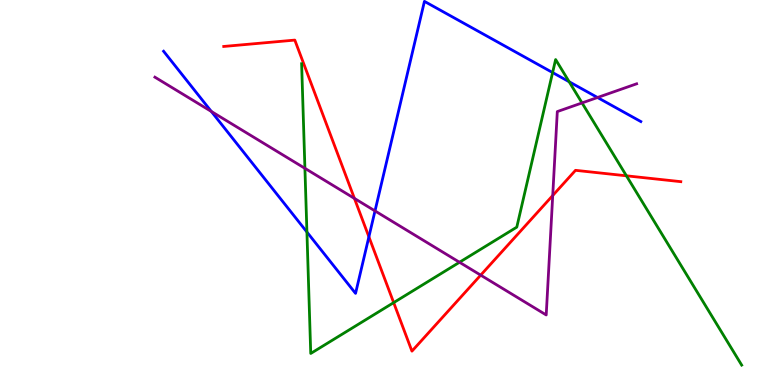[{'lines': ['blue', 'red'], 'intersections': [{'x': 4.76, 'y': 3.85}]}, {'lines': ['green', 'red'], 'intersections': [{'x': 5.08, 'y': 2.14}, {'x': 8.08, 'y': 5.43}]}, {'lines': ['purple', 'red'], 'intersections': [{'x': 4.57, 'y': 4.85}, {'x': 6.2, 'y': 2.85}, {'x': 7.13, 'y': 4.92}]}, {'lines': ['blue', 'green'], 'intersections': [{'x': 3.96, 'y': 3.97}, {'x': 7.13, 'y': 8.12}, {'x': 7.34, 'y': 7.88}]}, {'lines': ['blue', 'purple'], 'intersections': [{'x': 2.73, 'y': 7.1}, {'x': 4.84, 'y': 4.52}, {'x': 7.71, 'y': 7.47}]}, {'lines': ['green', 'purple'], 'intersections': [{'x': 3.93, 'y': 5.63}, {'x': 5.93, 'y': 3.19}, {'x': 7.51, 'y': 7.33}]}]